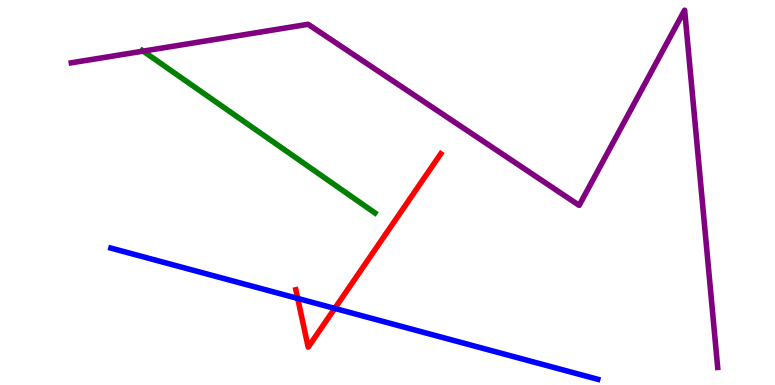[{'lines': ['blue', 'red'], 'intersections': [{'x': 3.84, 'y': 2.25}, {'x': 4.32, 'y': 1.99}]}, {'lines': ['green', 'red'], 'intersections': []}, {'lines': ['purple', 'red'], 'intersections': []}, {'lines': ['blue', 'green'], 'intersections': []}, {'lines': ['blue', 'purple'], 'intersections': []}, {'lines': ['green', 'purple'], 'intersections': [{'x': 1.85, 'y': 8.67}]}]